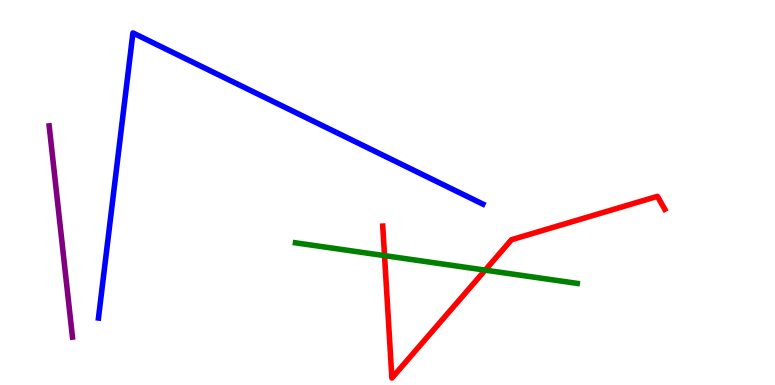[{'lines': ['blue', 'red'], 'intersections': []}, {'lines': ['green', 'red'], 'intersections': [{'x': 4.96, 'y': 3.36}, {'x': 6.26, 'y': 2.98}]}, {'lines': ['purple', 'red'], 'intersections': []}, {'lines': ['blue', 'green'], 'intersections': []}, {'lines': ['blue', 'purple'], 'intersections': []}, {'lines': ['green', 'purple'], 'intersections': []}]